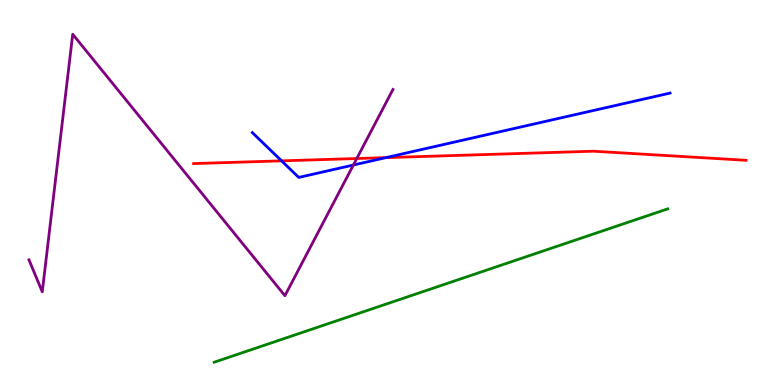[{'lines': ['blue', 'red'], 'intersections': [{'x': 3.63, 'y': 5.82}, {'x': 4.98, 'y': 5.91}]}, {'lines': ['green', 'red'], 'intersections': []}, {'lines': ['purple', 'red'], 'intersections': [{'x': 4.6, 'y': 5.88}]}, {'lines': ['blue', 'green'], 'intersections': []}, {'lines': ['blue', 'purple'], 'intersections': [{'x': 4.56, 'y': 5.71}]}, {'lines': ['green', 'purple'], 'intersections': []}]